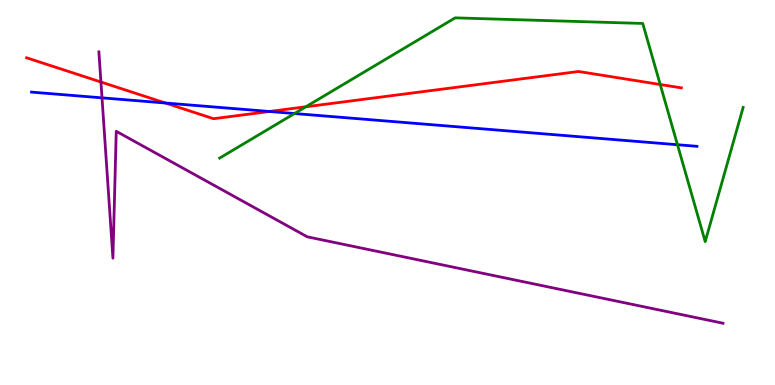[{'lines': ['blue', 'red'], 'intersections': [{'x': 2.13, 'y': 7.32}, {'x': 3.48, 'y': 7.1}]}, {'lines': ['green', 'red'], 'intersections': [{'x': 3.95, 'y': 7.23}, {'x': 8.52, 'y': 7.81}]}, {'lines': ['purple', 'red'], 'intersections': [{'x': 1.3, 'y': 7.87}]}, {'lines': ['blue', 'green'], 'intersections': [{'x': 3.8, 'y': 7.05}, {'x': 8.74, 'y': 6.24}]}, {'lines': ['blue', 'purple'], 'intersections': [{'x': 1.32, 'y': 7.46}]}, {'lines': ['green', 'purple'], 'intersections': []}]